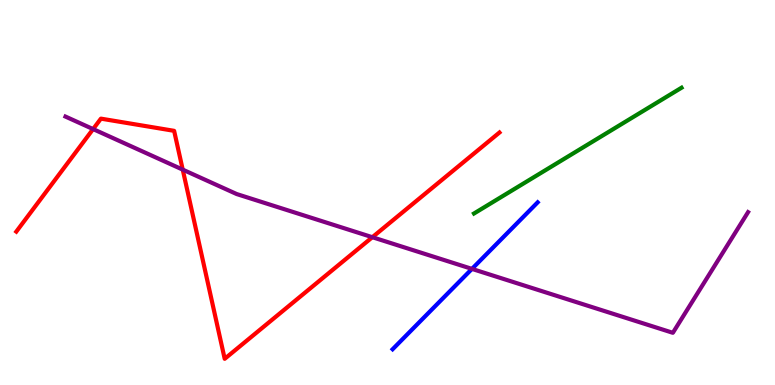[{'lines': ['blue', 'red'], 'intersections': []}, {'lines': ['green', 'red'], 'intersections': []}, {'lines': ['purple', 'red'], 'intersections': [{'x': 1.2, 'y': 6.65}, {'x': 2.36, 'y': 5.59}, {'x': 4.8, 'y': 3.84}]}, {'lines': ['blue', 'green'], 'intersections': []}, {'lines': ['blue', 'purple'], 'intersections': [{'x': 6.09, 'y': 3.02}]}, {'lines': ['green', 'purple'], 'intersections': []}]